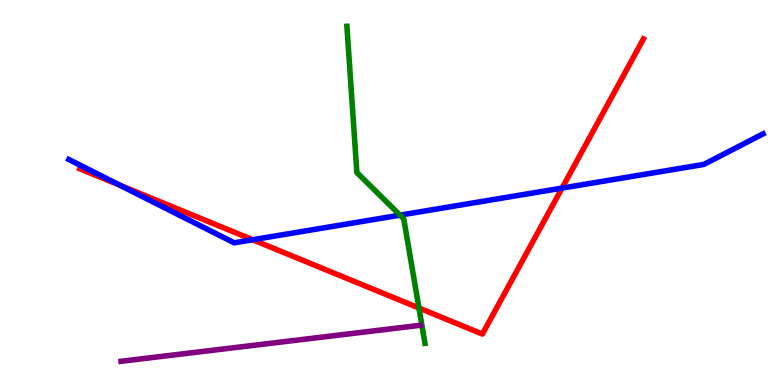[{'lines': ['blue', 'red'], 'intersections': [{'x': 1.55, 'y': 5.19}, {'x': 3.26, 'y': 3.77}, {'x': 7.25, 'y': 5.11}]}, {'lines': ['green', 'red'], 'intersections': [{'x': 5.41, 'y': 2.0}]}, {'lines': ['purple', 'red'], 'intersections': []}, {'lines': ['blue', 'green'], 'intersections': [{'x': 5.16, 'y': 4.41}]}, {'lines': ['blue', 'purple'], 'intersections': []}, {'lines': ['green', 'purple'], 'intersections': []}]